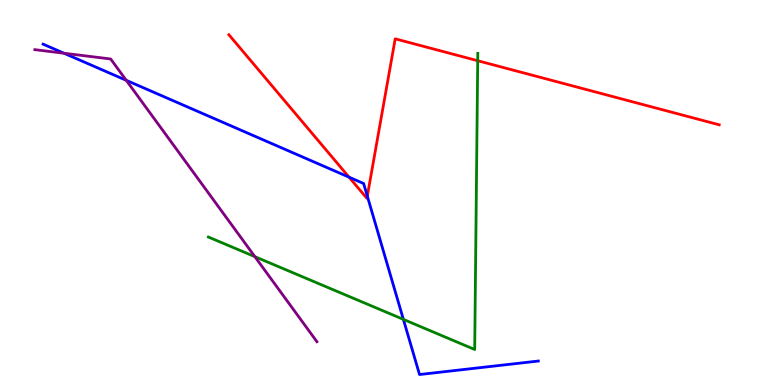[{'lines': ['blue', 'red'], 'intersections': [{'x': 4.5, 'y': 5.4}, {'x': 4.74, 'y': 4.91}]}, {'lines': ['green', 'red'], 'intersections': [{'x': 6.16, 'y': 8.42}]}, {'lines': ['purple', 'red'], 'intersections': []}, {'lines': ['blue', 'green'], 'intersections': [{'x': 5.2, 'y': 1.7}]}, {'lines': ['blue', 'purple'], 'intersections': [{'x': 0.826, 'y': 8.62}, {'x': 1.63, 'y': 7.91}]}, {'lines': ['green', 'purple'], 'intersections': [{'x': 3.29, 'y': 3.33}]}]